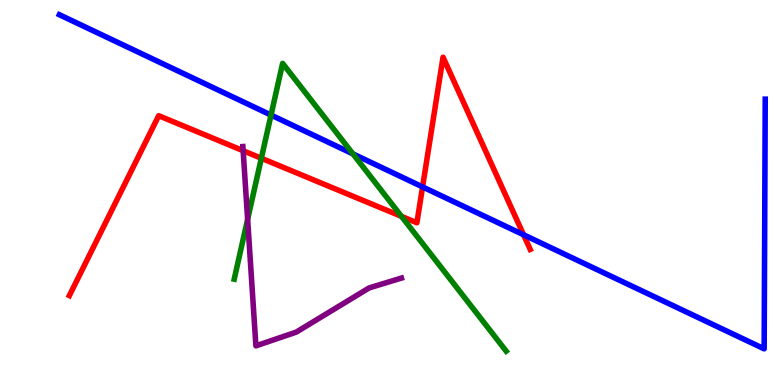[{'lines': ['blue', 'red'], 'intersections': [{'x': 5.45, 'y': 5.15}, {'x': 6.76, 'y': 3.9}]}, {'lines': ['green', 'red'], 'intersections': [{'x': 3.37, 'y': 5.89}, {'x': 5.18, 'y': 4.38}]}, {'lines': ['purple', 'red'], 'intersections': [{'x': 3.14, 'y': 6.09}]}, {'lines': ['blue', 'green'], 'intersections': [{'x': 3.5, 'y': 7.01}, {'x': 4.55, 'y': 6.0}]}, {'lines': ['blue', 'purple'], 'intersections': []}, {'lines': ['green', 'purple'], 'intersections': [{'x': 3.2, 'y': 4.3}]}]